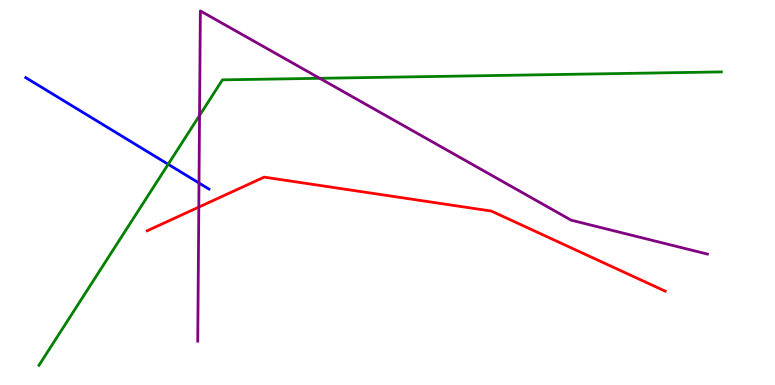[{'lines': ['blue', 'red'], 'intersections': []}, {'lines': ['green', 'red'], 'intersections': []}, {'lines': ['purple', 'red'], 'intersections': [{'x': 2.57, 'y': 4.62}]}, {'lines': ['blue', 'green'], 'intersections': [{'x': 2.17, 'y': 5.73}]}, {'lines': ['blue', 'purple'], 'intersections': [{'x': 2.57, 'y': 5.25}]}, {'lines': ['green', 'purple'], 'intersections': [{'x': 2.57, 'y': 7.0}, {'x': 4.13, 'y': 7.97}]}]